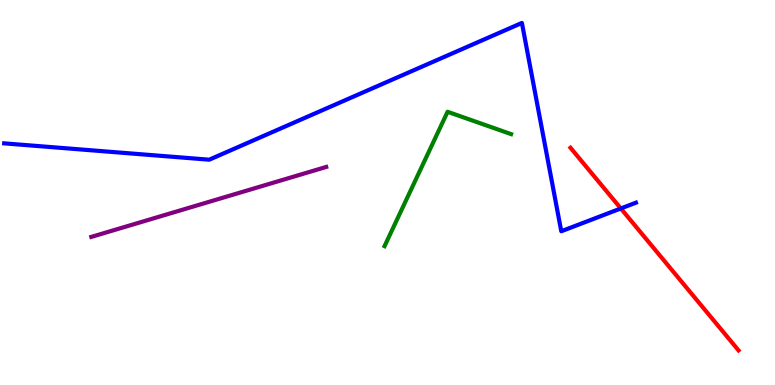[{'lines': ['blue', 'red'], 'intersections': [{'x': 8.01, 'y': 4.59}]}, {'lines': ['green', 'red'], 'intersections': []}, {'lines': ['purple', 'red'], 'intersections': []}, {'lines': ['blue', 'green'], 'intersections': []}, {'lines': ['blue', 'purple'], 'intersections': []}, {'lines': ['green', 'purple'], 'intersections': []}]